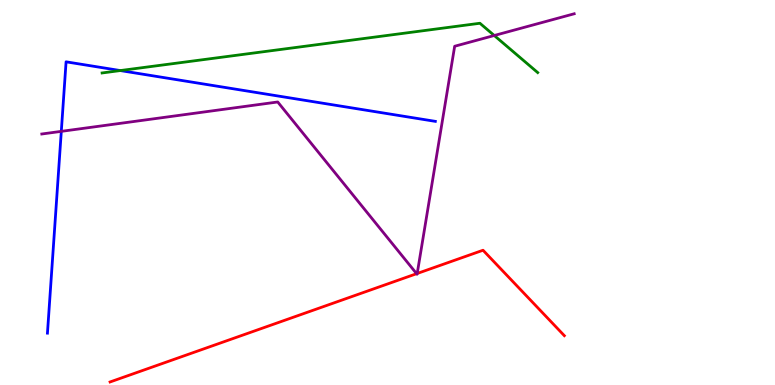[{'lines': ['blue', 'red'], 'intersections': []}, {'lines': ['green', 'red'], 'intersections': []}, {'lines': ['purple', 'red'], 'intersections': [{'x': 5.38, 'y': 2.89}, {'x': 5.38, 'y': 2.9}]}, {'lines': ['blue', 'green'], 'intersections': [{'x': 1.55, 'y': 8.17}]}, {'lines': ['blue', 'purple'], 'intersections': [{'x': 0.791, 'y': 6.59}]}, {'lines': ['green', 'purple'], 'intersections': [{'x': 6.38, 'y': 9.08}]}]